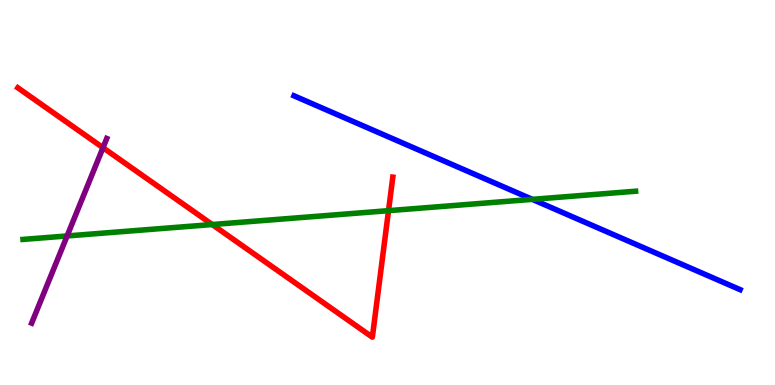[{'lines': ['blue', 'red'], 'intersections': []}, {'lines': ['green', 'red'], 'intersections': [{'x': 2.74, 'y': 4.17}, {'x': 5.01, 'y': 4.53}]}, {'lines': ['purple', 'red'], 'intersections': [{'x': 1.33, 'y': 6.16}]}, {'lines': ['blue', 'green'], 'intersections': [{'x': 6.87, 'y': 4.82}]}, {'lines': ['blue', 'purple'], 'intersections': []}, {'lines': ['green', 'purple'], 'intersections': [{'x': 0.866, 'y': 3.87}]}]